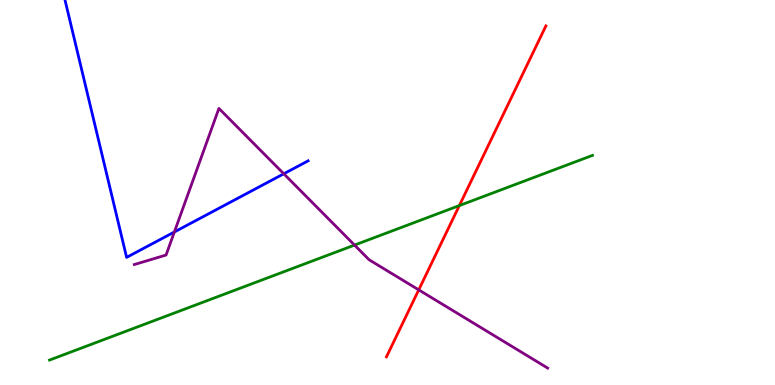[{'lines': ['blue', 'red'], 'intersections': []}, {'lines': ['green', 'red'], 'intersections': [{'x': 5.93, 'y': 4.66}]}, {'lines': ['purple', 'red'], 'intersections': [{'x': 5.4, 'y': 2.47}]}, {'lines': ['blue', 'green'], 'intersections': []}, {'lines': ['blue', 'purple'], 'intersections': [{'x': 2.25, 'y': 3.97}, {'x': 3.66, 'y': 5.49}]}, {'lines': ['green', 'purple'], 'intersections': [{'x': 4.57, 'y': 3.63}]}]